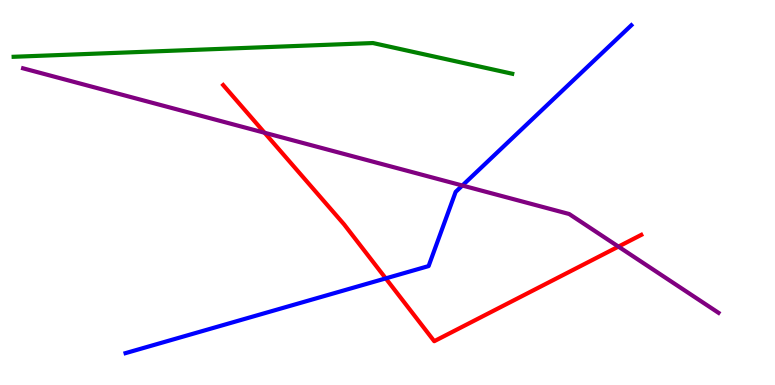[{'lines': ['blue', 'red'], 'intersections': [{'x': 4.98, 'y': 2.77}]}, {'lines': ['green', 'red'], 'intersections': []}, {'lines': ['purple', 'red'], 'intersections': [{'x': 3.41, 'y': 6.55}, {'x': 7.98, 'y': 3.59}]}, {'lines': ['blue', 'green'], 'intersections': []}, {'lines': ['blue', 'purple'], 'intersections': [{'x': 5.97, 'y': 5.18}]}, {'lines': ['green', 'purple'], 'intersections': []}]